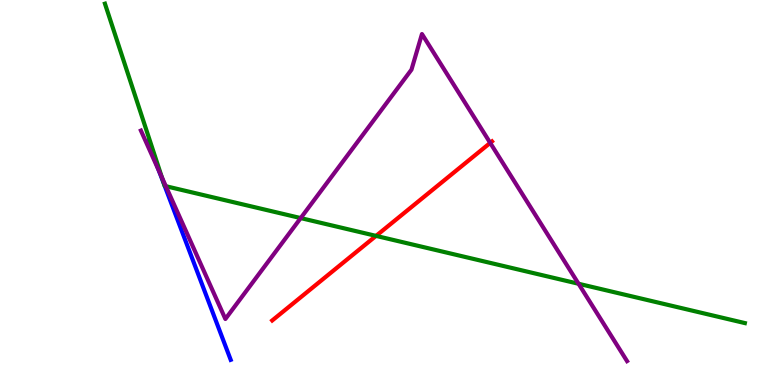[{'lines': ['blue', 'red'], 'intersections': []}, {'lines': ['green', 'red'], 'intersections': [{'x': 4.85, 'y': 3.87}]}, {'lines': ['purple', 'red'], 'intersections': [{'x': 6.33, 'y': 6.29}]}, {'lines': ['blue', 'green'], 'intersections': []}, {'lines': ['blue', 'purple'], 'intersections': [{'x': 2.05, 'y': 5.56}]}, {'lines': ['green', 'purple'], 'intersections': [{'x': 2.09, 'y': 5.39}, {'x': 2.14, 'y': 5.16}, {'x': 3.88, 'y': 4.34}, {'x': 7.47, 'y': 2.63}]}]